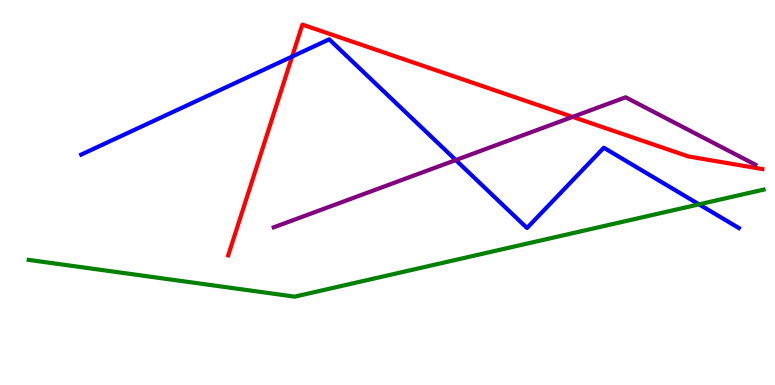[{'lines': ['blue', 'red'], 'intersections': [{'x': 3.77, 'y': 8.53}]}, {'lines': ['green', 'red'], 'intersections': []}, {'lines': ['purple', 'red'], 'intersections': [{'x': 7.39, 'y': 6.96}]}, {'lines': ['blue', 'green'], 'intersections': [{'x': 9.02, 'y': 4.69}]}, {'lines': ['blue', 'purple'], 'intersections': [{'x': 5.88, 'y': 5.84}]}, {'lines': ['green', 'purple'], 'intersections': []}]